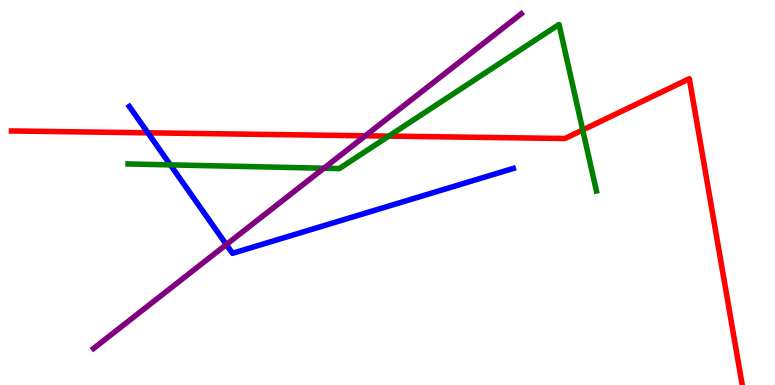[{'lines': ['blue', 'red'], 'intersections': [{'x': 1.91, 'y': 6.55}]}, {'lines': ['green', 'red'], 'intersections': [{'x': 5.02, 'y': 6.46}, {'x': 7.52, 'y': 6.62}]}, {'lines': ['purple', 'red'], 'intersections': [{'x': 4.71, 'y': 6.47}]}, {'lines': ['blue', 'green'], 'intersections': [{'x': 2.2, 'y': 5.72}]}, {'lines': ['blue', 'purple'], 'intersections': [{'x': 2.92, 'y': 3.65}]}, {'lines': ['green', 'purple'], 'intersections': [{'x': 4.18, 'y': 5.63}]}]